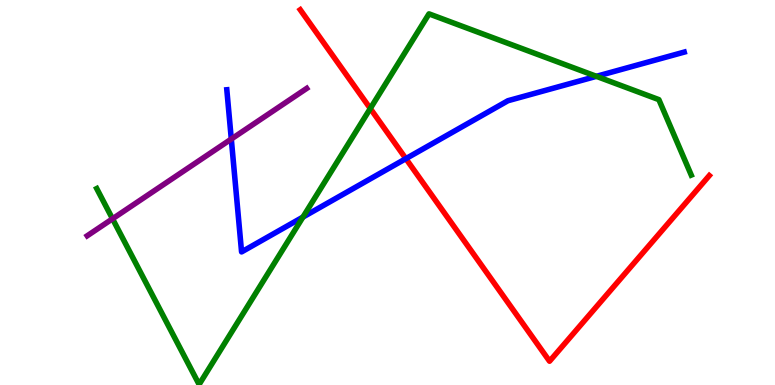[{'lines': ['blue', 'red'], 'intersections': [{'x': 5.24, 'y': 5.88}]}, {'lines': ['green', 'red'], 'intersections': [{'x': 4.78, 'y': 7.18}]}, {'lines': ['purple', 'red'], 'intersections': []}, {'lines': ['blue', 'green'], 'intersections': [{'x': 3.91, 'y': 4.36}, {'x': 7.7, 'y': 8.02}]}, {'lines': ['blue', 'purple'], 'intersections': [{'x': 2.98, 'y': 6.39}]}, {'lines': ['green', 'purple'], 'intersections': [{'x': 1.45, 'y': 4.32}]}]